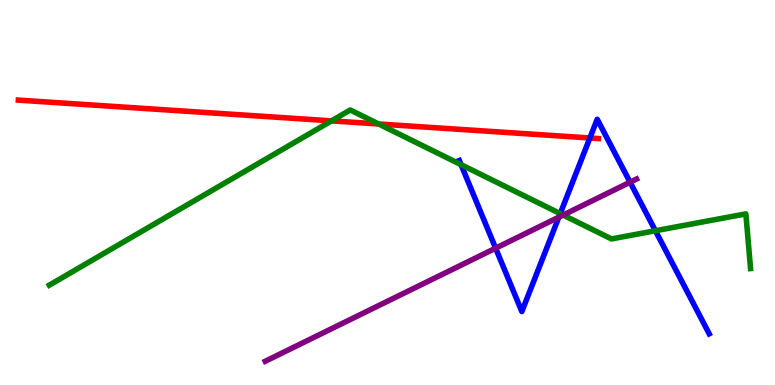[{'lines': ['blue', 'red'], 'intersections': [{'x': 7.61, 'y': 6.42}]}, {'lines': ['green', 'red'], 'intersections': [{'x': 4.28, 'y': 6.86}, {'x': 4.89, 'y': 6.78}]}, {'lines': ['purple', 'red'], 'intersections': []}, {'lines': ['blue', 'green'], 'intersections': [{'x': 5.95, 'y': 5.72}, {'x': 7.23, 'y': 4.45}, {'x': 8.46, 'y': 4.01}]}, {'lines': ['blue', 'purple'], 'intersections': [{'x': 6.4, 'y': 3.55}, {'x': 7.21, 'y': 4.36}, {'x': 8.13, 'y': 5.27}]}, {'lines': ['green', 'purple'], 'intersections': [{'x': 7.27, 'y': 4.41}]}]